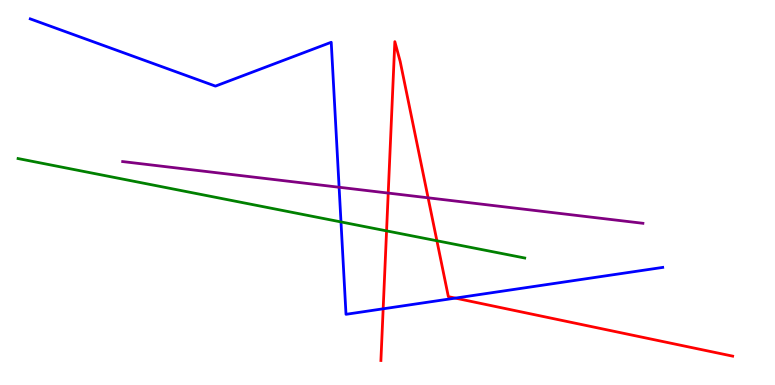[{'lines': ['blue', 'red'], 'intersections': [{'x': 4.94, 'y': 1.98}, {'x': 5.88, 'y': 2.26}]}, {'lines': ['green', 'red'], 'intersections': [{'x': 4.99, 'y': 4.0}, {'x': 5.64, 'y': 3.75}]}, {'lines': ['purple', 'red'], 'intersections': [{'x': 5.01, 'y': 4.99}, {'x': 5.52, 'y': 4.86}]}, {'lines': ['blue', 'green'], 'intersections': [{'x': 4.4, 'y': 4.24}]}, {'lines': ['blue', 'purple'], 'intersections': [{'x': 4.38, 'y': 5.14}]}, {'lines': ['green', 'purple'], 'intersections': []}]